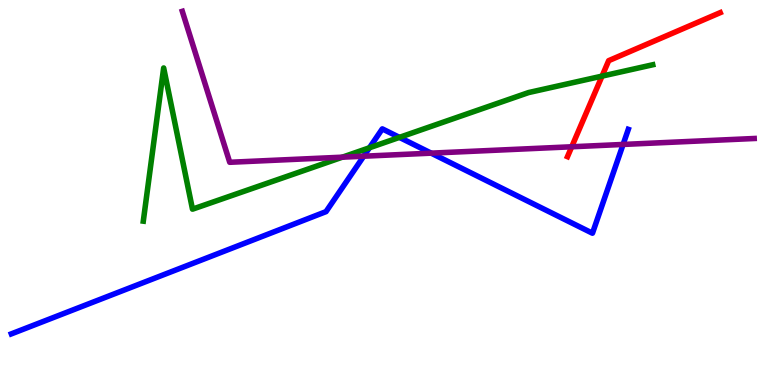[{'lines': ['blue', 'red'], 'intersections': []}, {'lines': ['green', 'red'], 'intersections': [{'x': 7.77, 'y': 8.02}]}, {'lines': ['purple', 'red'], 'intersections': [{'x': 7.38, 'y': 6.19}]}, {'lines': ['blue', 'green'], 'intersections': [{'x': 4.77, 'y': 6.16}, {'x': 5.15, 'y': 6.43}]}, {'lines': ['blue', 'purple'], 'intersections': [{'x': 4.69, 'y': 5.94}, {'x': 5.56, 'y': 6.02}, {'x': 8.04, 'y': 6.25}]}, {'lines': ['green', 'purple'], 'intersections': [{'x': 4.42, 'y': 5.92}]}]